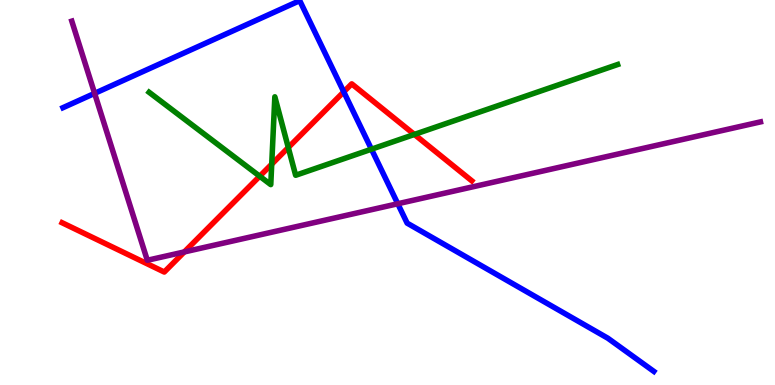[{'lines': ['blue', 'red'], 'intersections': [{'x': 4.44, 'y': 7.61}]}, {'lines': ['green', 'red'], 'intersections': [{'x': 3.35, 'y': 5.42}, {'x': 3.51, 'y': 5.74}, {'x': 3.72, 'y': 6.17}, {'x': 5.35, 'y': 6.51}]}, {'lines': ['purple', 'red'], 'intersections': [{'x': 2.38, 'y': 3.46}]}, {'lines': ['blue', 'green'], 'intersections': [{'x': 4.79, 'y': 6.12}]}, {'lines': ['blue', 'purple'], 'intersections': [{'x': 1.22, 'y': 7.57}, {'x': 5.13, 'y': 4.71}]}, {'lines': ['green', 'purple'], 'intersections': []}]